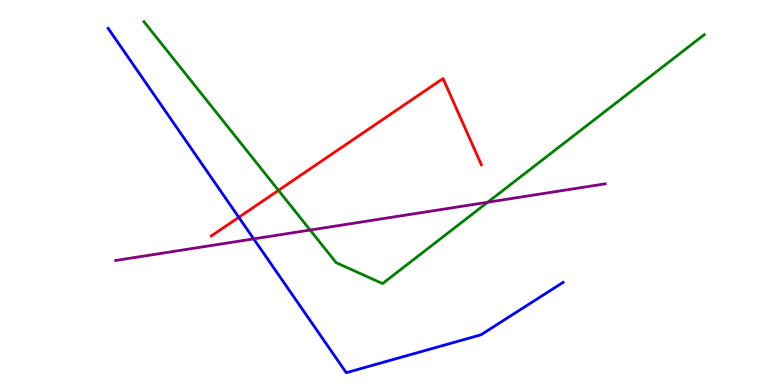[{'lines': ['blue', 'red'], 'intersections': [{'x': 3.08, 'y': 4.36}]}, {'lines': ['green', 'red'], 'intersections': [{'x': 3.59, 'y': 5.06}]}, {'lines': ['purple', 'red'], 'intersections': []}, {'lines': ['blue', 'green'], 'intersections': []}, {'lines': ['blue', 'purple'], 'intersections': [{'x': 3.27, 'y': 3.8}]}, {'lines': ['green', 'purple'], 'intersections': [{'x': 4.0, 'y': 4.02}, {'x': 6.29, 'y': 4.75}]}]